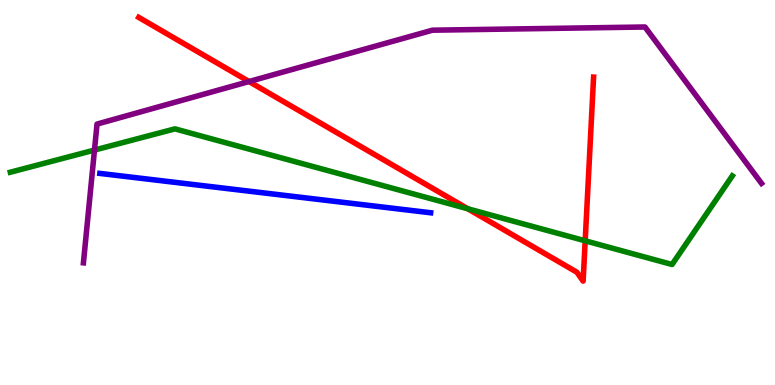[{'lines': ['blue', 'red'], 'intersections': []}, {'lines': ['green', 'red'], 'intersections': [{'x': 6.04, 'y': 4.58}, {'x': 7.55, 'y': 3.75}]}, {'lines': ['purple', 'red'], 'intersections': [{'x': 3.21, 'y': 7.88}]}, {'lines': ['blue', 'green'], 'intersections': []}, {'lines': ['blue', 'purple'], 'intersections': []}, {'lines': ['green', 'purple'], 'intersections': [{'x': 1.22, 'y': 6.1}]}]